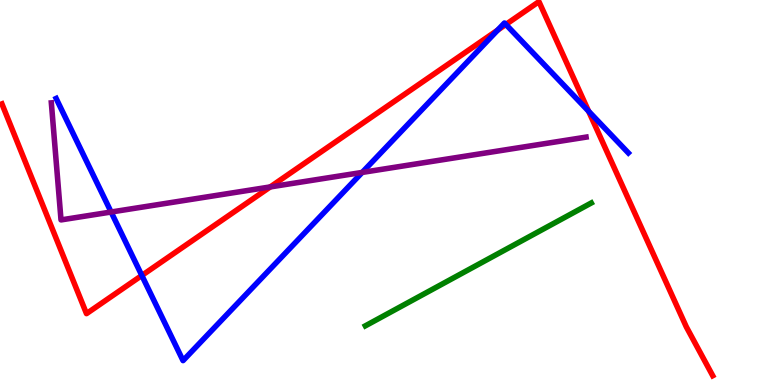[{'lines': ['blue', 'red'], 'intersections': [{'x': 1.83, 'y': 2.84}, {'x': 6.42, 'y': 9.22}, {'x': 6.53, 'y': 9.36}, {'x': 7.59, 'y': 7.11}]}, {'lines': ['green', 'red'], 'intersections': []}, {'lines': ['purple', 'red'], 'intersections': [{'x': 3.49, 'y': 5.14}]}, {'lines': ['blue', 'green'], 'intersections': []}, {'lines': ['blue', 'purple'], 'intersections': [{'x': 1.43, 'y': 4.49}, {'x': 4.67, 'y': 5.52}]}, {'lines': ['green', 'purple'], 'intersections': []}]